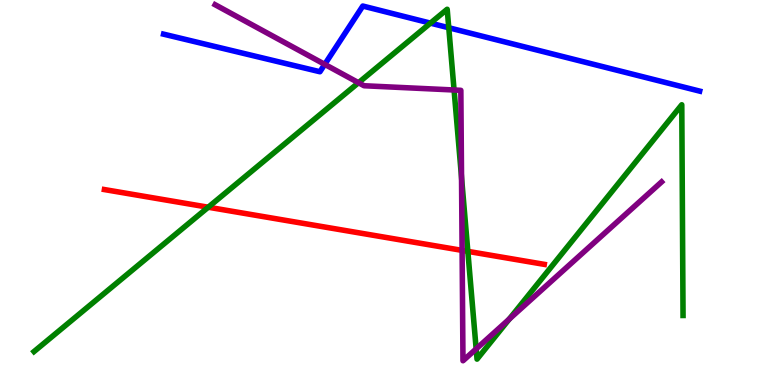[{'lines': ['blue', 'red'], 'intersections': []}, {'lines': ['green', 'red'], 'intersections': [{'x': 2.69, 'y': 4.62}, {'x': 6.04, 'y': 3.47}]}, {'lines': ['purple', 'red'], 'intersections': [{'x': 5.96, 'y': 3.5}]}, {'lines': ['blue', 'green'], 'intersections': [{'x': 5.55, 'y': 9.4}, {'x': 5.79, 'y': 9.28}]}, {'lines': ['blue', 'purple'], 'intersections': [{'x': 4.19, 'y': 8.33}]}, {'lines': ['green', 'purple'], 'intersections': [{'x': 4.63, 'y': 7.85}, {'x': 5.86, 'y': 7.66}, {'x': 5.96, 'y': 5.39}, {'x': 6.14, 'y': 0.938}, {'x': 6.57, 'y': 1.71}]}]